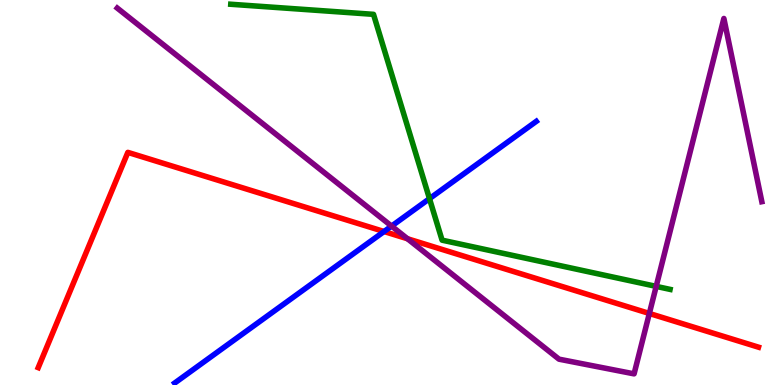[{'lines': ['blue', 'red'], 'intersections': [{'x': 4.96, 'y': 3.99}]}, {'lines': ['green', 'red'], 'intersections': []}, {'lines': ['purple', 'red'], 'intersections': [{'x': 5.26, 'y': 3.8}, {'x': 8.38, 'y': 1.86}]}, {'lines': ['blue', 'green'], 'intersections': [{'x': 5.54, 'y': 4.84}]}, {'lines': ['blue', 'purple'], 'intersections': [{'x': 5.05, 'y': 4.13}]}, {'lines': ['green', 'purple'], 'intersections': [{'x': 8.47, 'y': 2.56}]}]